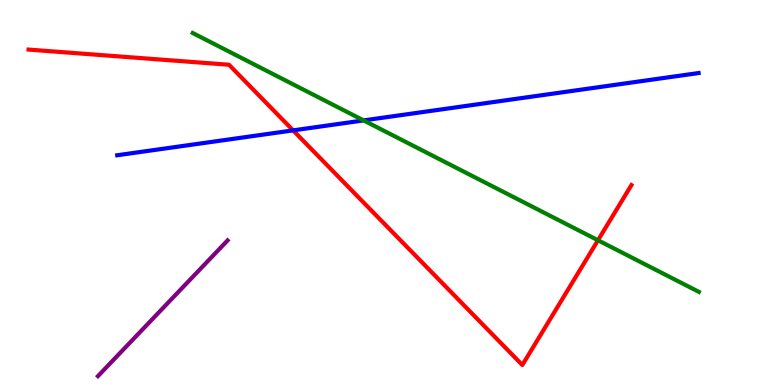[{'lines': ['blue', 'red'], 'intersections': [{'x': 3.78, 'y': 6.61}]}, {'lines': ['green', 'red'], 'intersections': [{'x': 7.72, 'y': 3.76}]}, {'lines': ['purple', 'red'], 'intersections': []}, {'lines': ['blue', 'green'], 'intersections': [{'x': 4.69, 'y': 6.87}]}, {'lines': ['blue', 'purple'], 'intersections': []}, {'lines': ['green', 'purple'], 'intersections': []}]